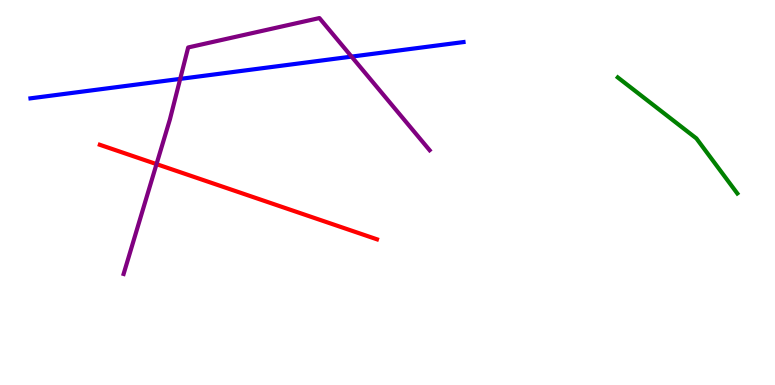[{'lines': ['blue', 'red'], 'intersections': []}, {'lines': ['green', 'red'], 'intersections': []}, {'lines': ['purple', 'red'], 'intersections': [{'x': 2.02, 'y': 5.74}]}, {'lines': ['blue', 'green'], 'intersections': []}, {'lines': ['blue', 'purple'], 'intersections': [{'x': 2.33, 'y': 7.95}, {'x': 4.54, 'y': 8.53}]}, {'lines': ['green', 'purple'], 'intersections': []}]